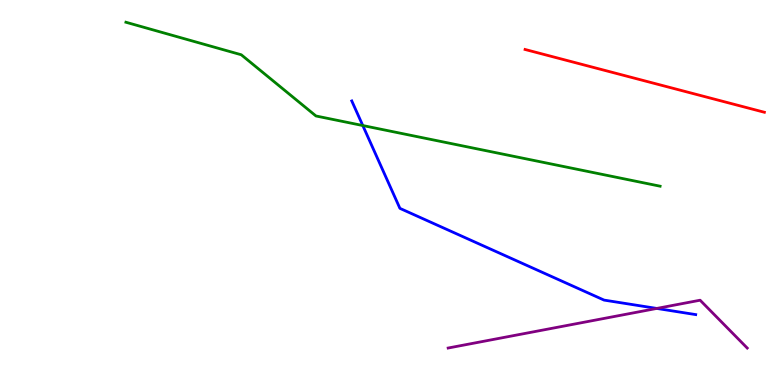[{'lines': ['blue', 'red'], 'intersections': []}, {'lines': ['green', 'red'], 'intersections': []}, {'lines': ['purple', 'red'], 'intersections': []}, {'lines': ['blue', 'green'], 'intersections': [{'x': 4.68, 'y': 6.74}]}, {'lines': ['blue', 'purple'], 'intersections': [{'x': 8.47, 'y': 1.99}]}, {'lines': ['green', 'purple'], 'intersections': []}]